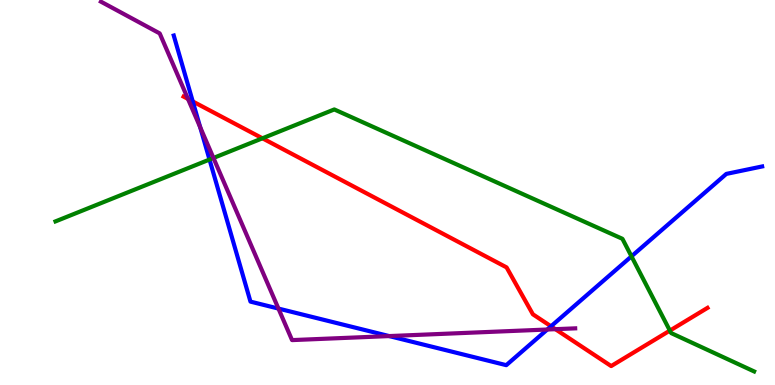[{'lines': ['blue', 'red'], 'intersections': [{'x': 2.49, 'y': 7.37}, {'x': 7.11, 'y': 1.53}]}, {'lines': ['green', 'red'], 'intersections': [{'x': 3.39, 'y': 6.41}, {'x': 8.64, 'y': 1.41}]}, {'lines': ['purple', 'red'], 'intersections': [{'x': 2.43, 'y': 7.43}, {'x': 7.17, 'y': 1.45}]}, {'lines': ['blue', 'green'], 'intersections': [{'x': 2.7, 'y': 5.86}, {'x': 8.15, 'y': 3.34}]}, {'lines': ['blue', 'purple'], 'intersections': [{'x': 2.58, 'y': 6.7}, {'x': 3.59, 'y': 1.99}, {'x': 5.02, 'y': 1.27}, {'x': 7.06, 'y': 1.44}]}, {'lines': ['green', 'purple'], 'intersections': [{'x': 2.75, 'y': 5.9}]}]